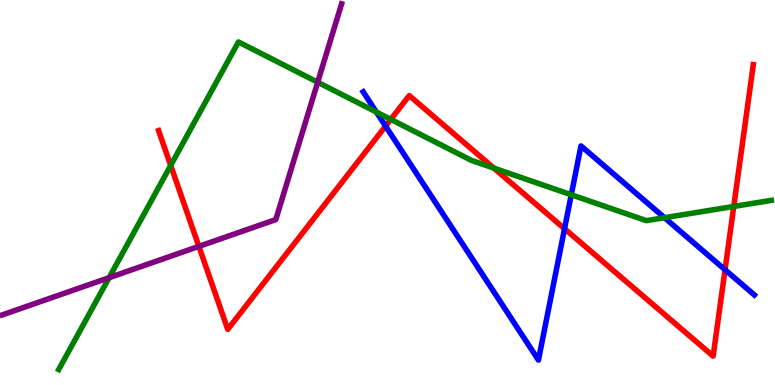[{'lines': ['blue', 'red'], 'intersections': [{'x': 4.97, 'y': 6.72}, {'x': 7.28, 'y': 4.06}, {'x': 9.36, 'y': 2.99}]}, {'lines': ['green', 'red'], 'intersections': [{'x': 2.2, 'y': 5.7}, {'x': 5.04, 'y': 6.9}, {'x': 6.37, 'y': 5.63}, {'x': 9.47, 'y': 4.64}]}, {'lines': ['purple', 'red'], 'intersections': [{'x': 2.57, 'y': 3.6}]}, {'lines': ['blue', 'green'], 'intersections': [{'x': 4.86, 'y': 7.09}, {'x': 7.37, 'y': 4.94}, {'x': 8.57, 'y': 4.35}]}, {'lines': ['blue', 'purple'], 'intersections': []}, {'lines': ['green', 'purple'], 'intersections': [{'x': 1.41, 'y': 2.79}, {'x': 4.1, 'y': 7.86}]}]